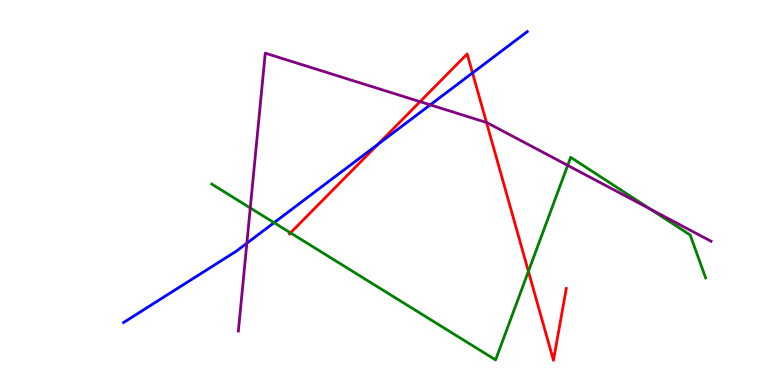[{'lines': ['blue', 'red'], 'intersections': [{'x': 4.88, 'y': 6.25}, {'x': 6.1, 'y': 8.11}]}, {'lines': ['green', 'red'], 'intersections': [{'x': 3.75, 'y': 3.95}, {'x': 6.82, 'y': 2.95}]}, {'lines': ['purple', 'red'], 'intersections': [{'x': 5.42, 'y': 7.36}, {'x': 6.28, 'y': 6.82}]}, {'lines': ['blue', 'green'], 'intersections': [{'x': 3.54, 'y': 4.22}]}, {'lines': ['blue', 'purple'], 'intersections': [{'x': 3.19, 'y': 3.68}, {'x': 5.55, 'y': 7.28}]}, {'lines': ['green', 'purple'], 'intersections': [{'x': 3.23, 'y': 4.6}, {'x': 7.32, 'y': 5.7}, {'x': 8.39, 'y': 4.57}]}]